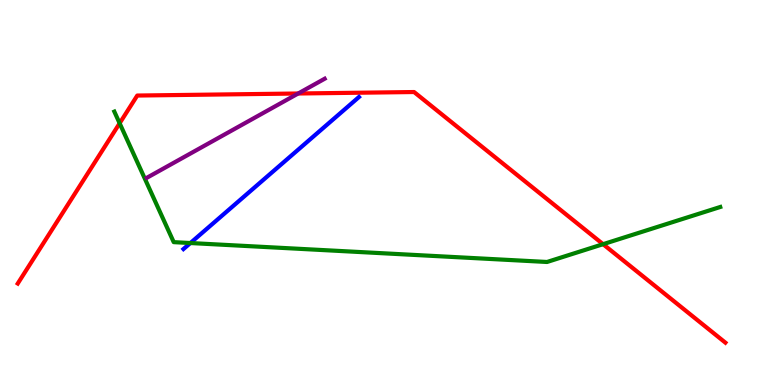[{'lines': ['blue', 'red'], 'intersections': []}, {'lines': ['green', 'red'], 'intersections': [{'x': 1.54, 'y': 6.8}, {'x': 7.78, 'y': 3.66}]}, {'lines': ['purple', 'red'], 'intersections': [{'x': 3.85, 'y': 7.57}]}, {'lines': ['blue', 'green'], 'intersections': [{'x': 2.46, 'y': 3.69}]}, {'lines': ['blue', 'purple'], 'intersections': []}, {'lines': ['green', 'purple'], 'intersections': []}]